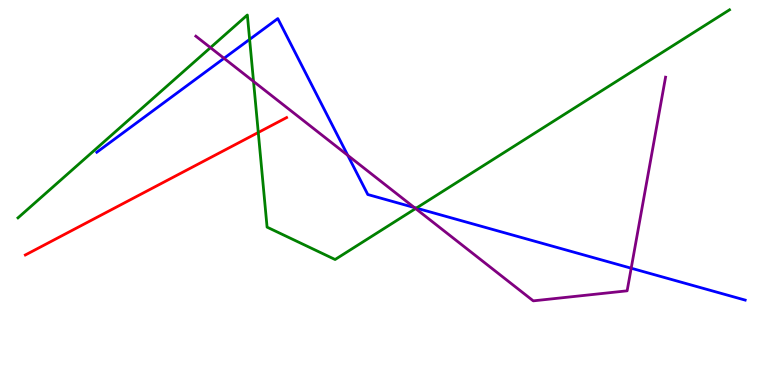[{'lines': ['blue', 'red'], 'intersections': []}, {'lines': ['green', 'red'], 'intersections': [{'x': 3.33, 'y': 6.56}]}, {'lines': ['purple', 'red'], 'intersections': []}, {'lines': ['blue', 'green'], 'intersections': [{'x': 3.22, 'y': 8.98}, {'x': 5.37, 'y': 4.59}]}, {'lines': ['blue', 'purple'], 'intersections': [{'x': 2.89, 'y': 8.49}, {'x': 4.49, 'y': 5.97}, {'x': 5.35, 'y': 4.61}, {'x': 8.14, 'y': 3.03}]}, {'lines': ['green', 'purple'], 'intersections': [{'x': 2.72, 'y': 8.76}, {'x': 3.27, 'y': 7.88}, {'x': 5.36, 'y': 4.58}]}]